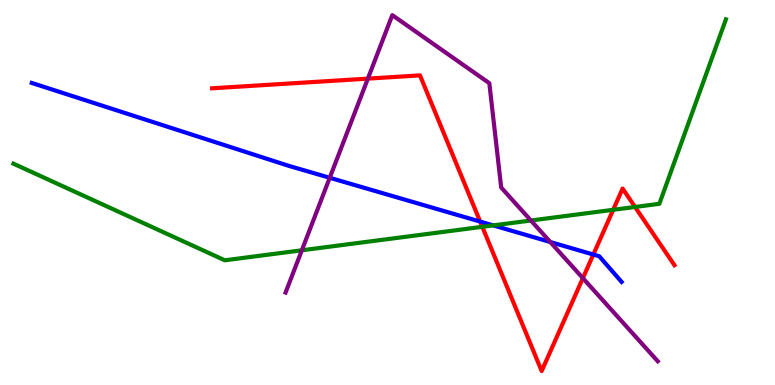[{'lines': ['blue', 'red'], 'intersections': [{'x': 6.2, 'y': 4.24}, {'x': 7.66, 'y': 3.39}]}, {'lines': ['green', 'red'], 'intersections': [{'x': 6.22, 'y': 4.11}, {'x': 7.91, 'y': 4.55}, {'x': 8.19, 'y': 4.62}]}, {'lines': ['purple', 'red'], 'intersections': [{'x': 4.75, 'y': 7.96}, {'x': 7.52, 'y': 2.78}]}, {'lines': ['blue', 'green'], 'intersections': [{'x': 6.36, 'y': 4.15}]}, {'lines': ['blue', 'purple'], 'intersections': [{'x': 4.25, 'y': 5.38}, {'x': 7.1, 'y': 3.71}]}, {'lines': ['green', 'purple'], 'intersections': [{'x': 3.89, 'y': 3.5}, {'x': 6.85, 'y': 4.27}]}]